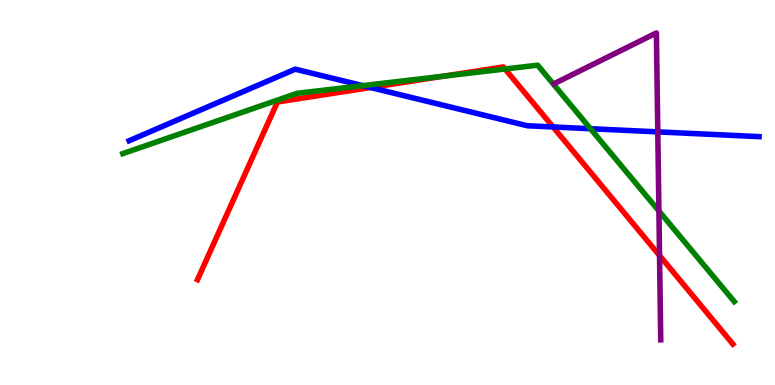[{'lines': ['blue', 'red'], 'intersections': [{'x': 4.78, 'y': 7.73}, {'x': 7.14, 'y': 6.7}]}, {'lines': ['green', 'red'], 'intersections': [{'x': 5.73, 'y': 8.02}, {'x': 6.52, 'y': 8.21}]}, {'lines': ['purple', 'red'], 'intersections': [{'x': 8.51, 'y': 3.36}]}, {'lines': ['blue', 'green'], 'intersections': [{'x': 4.68, 'y': 7.78}, {'x': 7.62, 'y': 6.66}]}, {'lines': ['blue', 'purple'], 'intersections': [{'x': 8.49, 'y': 6.57}]}, {'lines': ['green', 'purple'], 'intersections': [{'x': 8.5, 'y': 4.52}]}]